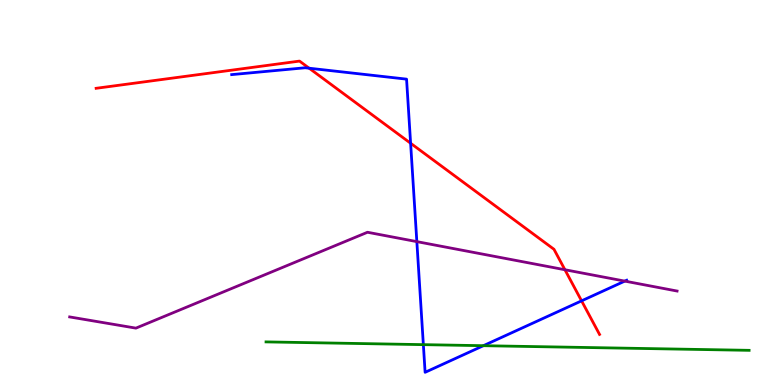[{'lines': ['blue', 'red'], 'intersections': [{'x': 3.99, 'y': 8.23}, {'x': 5.3, 'y': 6.28}, {'x': 7.5, 'y': 2.19}]}, {'lines': ['green', 'red'], 'intersections': []}, {'lines': ['purple', 'red'], 'intersections': [{'x': 7.29, 'y': 2.99}]}, {'lines': ['blue', 'green'], 'intersections': [{'x': 5.46, 'y': 1.05}, {'x': 6.24, 'y': 1.02}]}, {'lines': ['blue', 'purple'], 'intersections': [{'x': 5.38, 'y': 3.72}, {'x': 8.06, 'y': 2.7}]}, {'lines': ['green', 'purple'], 'intersections': []}]